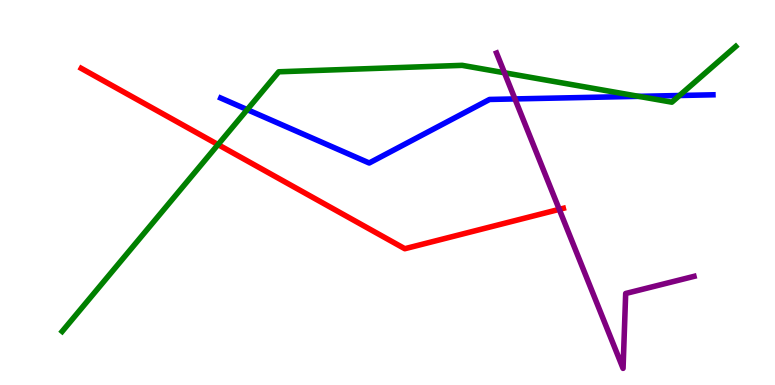[{'lines': ['blue', 'red'], 'intersections': []}, {'lines': ['green', 'red'], 'intersections': [{'x': 2.81, 'y': 6.24}]}, {'lines': ['purple', 'red'], 'intersections': [{'x': 7.22, 'y': 4.56}]}, {'lines': ['blue', 'green'], 'intersections': [{'x': 3.19, 'y': 7.15}, {'x': 8.24, 'y': 7.5}, {'x': 8.77, 'y': 7.52}]}, {'lines': ['blue', 'purple'], 'intersections': [{'x': 6.64, 'y': 7.43}]}, {'lines': ['green', 'purple'], 'intersections': [{'x': 6.51, 'y': 8.11}]}]